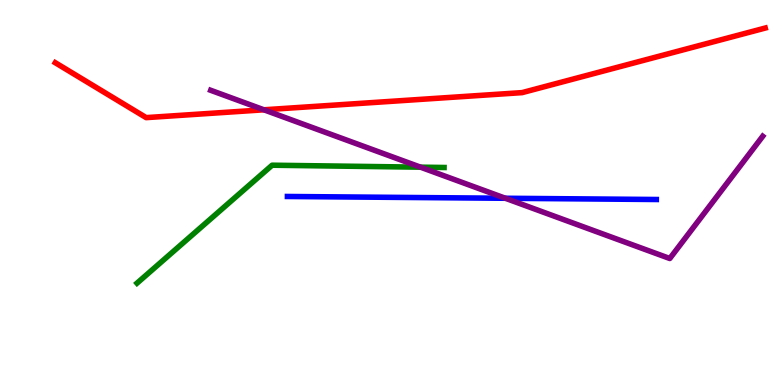[{'lines': ['blue', 'red'], 'intersections': []}, {'lines': ['green', 'red'], 'intersections': []}, {'lines': ['purple', 'red'], 'intersections': [{'x': 3.41, 'y': 7.15}]}, {'lines': ['blue', 'green'], 'intersections': []}, {'lines': ['blue', 'purple'], 'intersections': [{'x': 6.52, 'y': 4.85}]}, {'lines': ['green', 'purple'], 'intersections': [{'x': 5.43, 'y': 5.66}]}]